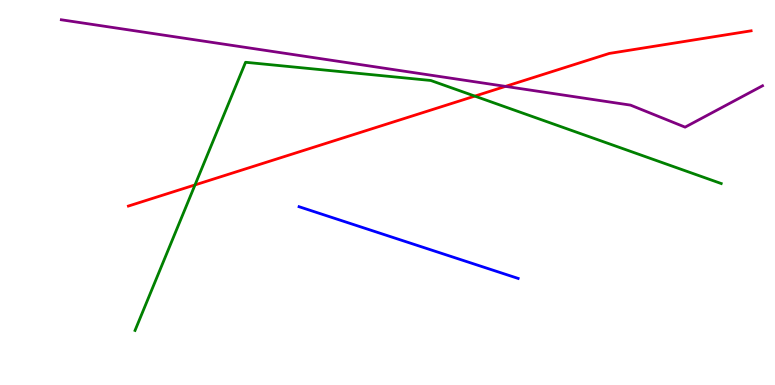[{'lines': ['blue', 'red'], 'intersections': []}, {'lines': ['green', 'red'], 'intersections': [{'x': 2.52, 'y': 5.2}, {'x': 6.13, 'y': 7.5}]}, {'lines': ['purple', 'red'], 'intersections': [{'x': 6.52, 'y': 7.76}]}, {'lines': ['blue', 'green'], 'intersections': []}, {'lines': ['blue', 'purple'], 'intersections': []}, {'lines': ['green', 'purple'], 'intersections': []}]